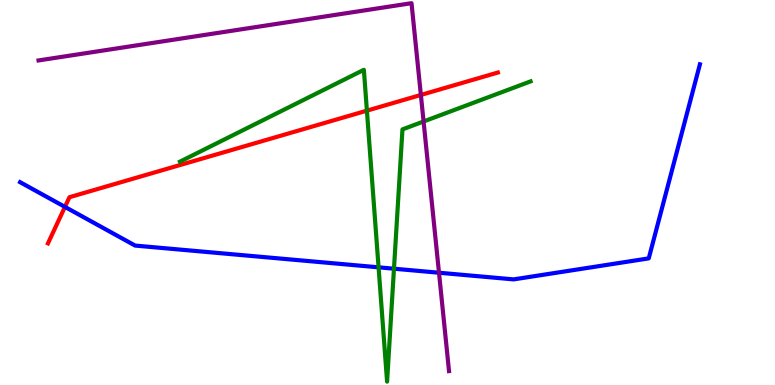[{'lines': ['blue', 'red'], 'intersections': [{'x': 0.838, 'y': 4.63}]}, {'lines': ['green', 'red'], 'intersections': [{'x': 4.73, 'y': 7.13}]}, {'lines': ['purple', 'red'], 'intersections': [{'x': 5.43, 'y': 7.53}]}, {'lines': ['blue', 'green'], 'intersections': [{'x': 4.88, 'y': 3.06}, {'x': 5.08, 'y': 3.02}]}, {'lines': ['blue', 'purple'], 'intersections': [{'x': 5.66, 'y': 2.92}]}, {'lines': ['green', 'purple'], 'intersections': [{'x': 5.47, 'y': 6.84}]}]